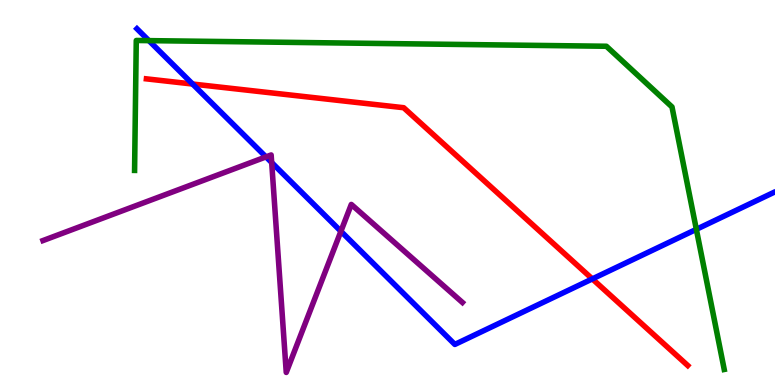[{'lines': ['blue', 'red'], 'intersections': [{'x': 2.49, 'y': 7.82}, {'x': 7.64, 'y': 2.76}]}, {'lines': ['green', 'red'], 'intersections': []}, {'lines': ['purple', 'red'], 'intersections': []}, {'lines': ['blue', 'green'], 'intersections': [{'x': 1.92, 'y': 8.94}, {'x': 8.99, 'y': 4.04}]}, {'lines': ['blue', 'purple'], 'intersections': [{'x': 3.43, 'y': 5.92}, {'x': 3.51, 'y': 5.78}, {'x': 4.4, 'y': 3.99}]}, {'lines': ['green', 'purple'], 'intersections': []}]